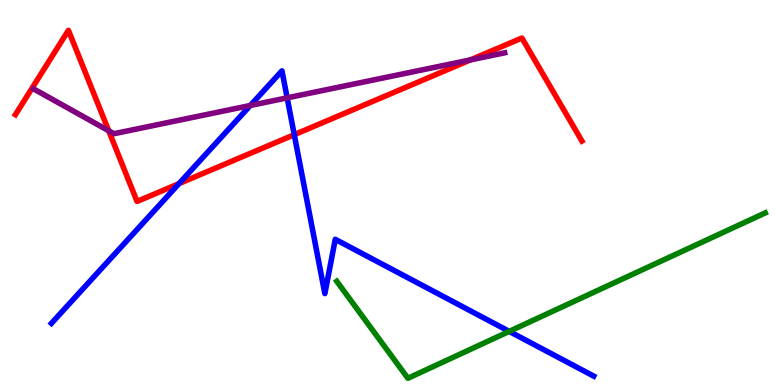[{'lines': ['blue', 'red'], 'intersections': [{'x': 2.31, 'y': 5.23}, {'x': 3.8, 'y': 6.5}]}, {'lines': ['green', 'red'], 'intersections': []}, {'lines': ['purple', 'red'], 'intersections': [{'x': 1.4, 'y': 6.6}, {'x': 6.07, 'y': 8.44}]}, {'lines': ['blue', 'green'], 'intersections': [{'x': 6.57, 'y': 1.39}]}, {'lines': ['blue', 'purple'], 'intersections': [{'x': 3.23, 'y': 7.26}, {'x': 3.71, 'y': 7.46}]}, {'lines': ['green', 'purple'], 'intersections': []}]